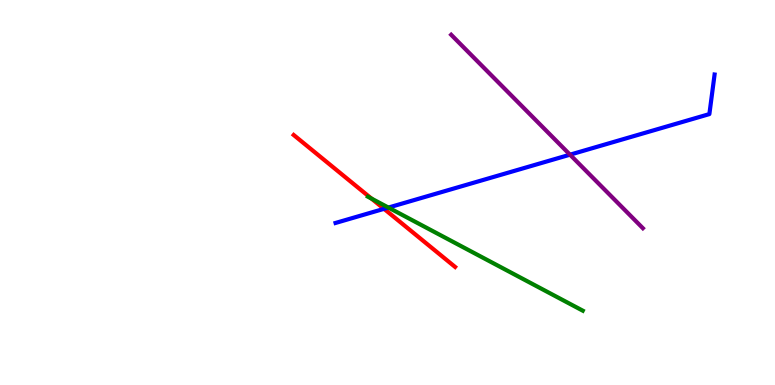[{'lines': ['blue', 'red'], 'intersections': [{'x': 4.96, 'y': 4.58}]}, {'lines': ['green', 'red'], 'intersections': [{'x': 4.79, 'y': 4.84}]}, {'lines': ['purple', 'red'], 'intersections': []}, {'lines': ['blue', 'green'], 'intersections': [{'x': 5.01, 'y': 4.61}]}, {'lines': ['blue', 'purple'], 'intersections': [{'x': 7.35, 'y': 5.98}]}, {'lines': ['green', 'purple'], 'intersections': []}]